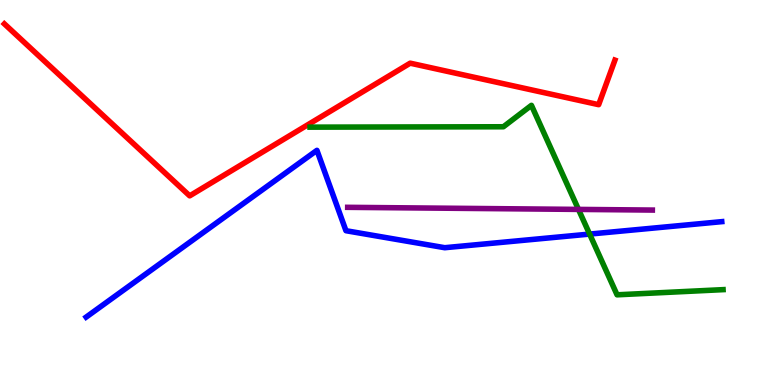[{'lines': ['blue', 'red'], 'intersections': []}, {'lines': ['green', 'red'], 'intersections': []}, {'lines': ['purple', 'red'], 'intersections': []}, {'lines': ['blue', 'green'], 'intersections': [{'x': 7.61, 'y': 3.92}]}, {'lines': ['blue', 'purple'], 'intersections': []}, {'lines': ['green', 'purple'], 'intersections': [{'x': 7.46, 'y': 4.56}]}]